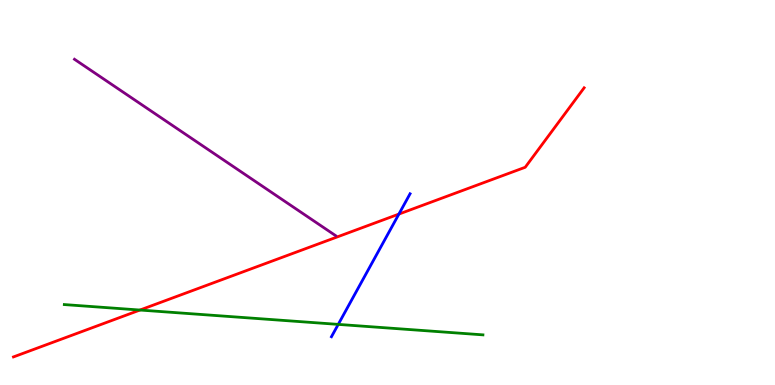[{'lines': ['blue', 'red'], 'intersections': [{'x': 5.15, 'y': 4.44}]}, {'lines': ['green', 'red'], 'intersections': [{'x': 1.81, 'y': 1.95}]}, {'lines': ['purple', 'red'], 'intersections': []}, {'lines': ['blue', 'green'], 'intersections': [{'x': 4.36, 'y': 1.57}]}, {'lines': ['blue', 'purple'], 'intersections': []}, {'lines': ['green', 'purple'], 'intersections': []}]